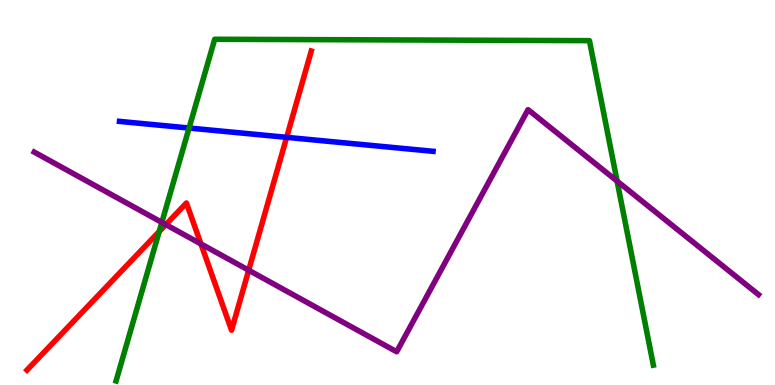[{'lines': ['blue', 'red'], 'intersections': [{'x': 3.7, 'y': 6.43}]}, {'lines': ['green', 'red'], 'intersections': [{'x': 2.05, 'y': 3.99}]}, {'lines': ['purple', 'red'], 'intersections': [{'x': 2.14, 'y': 4.17}, {'x': 2.59, 'y': 3.66}, {'x': 3.21, 'y': 2.98}]}, {'lines': ['blue', 'green'], 'intersections': [{'x': 2.44, 'y': 6.67}]}, {'lines': ['blue', 'purple'], 'intersections': []}, {'lines': ['green', 'purple'], 'intersections': [{'x': 2.09, 'y': 4.22}, {'x': 7.96, 'y': 5.3}]}]